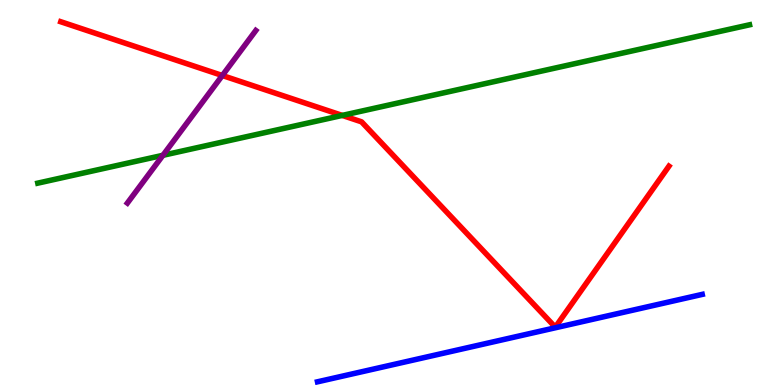[{'lines': ['blue', 'red'], 'intersections': []}, {'lines': ['green', 'red'], 'intersections': [{'x': 4.42, 'y': 7.0}]}, {'lines': ['purple', 'red'], 'intersections': [{'x': 2.87, 'y': 8.04}]}, {'lines': ['blue', 'green'], 'intersections': []}, {'lines': ['blue', 'purple'], 'intersections': []}, {'lines': ['green', 'purple'], 'intersections': [{'x': 2.1, 'y': 5.97}]}]